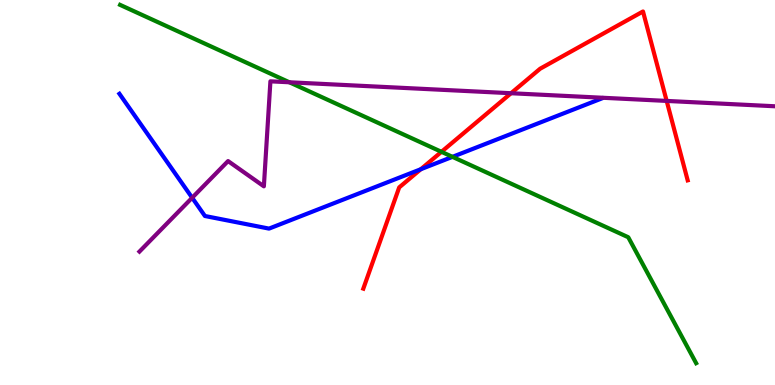[{'lines': ['blue', 'red'], 'intersections': [{'x': 5.43, 'y': 5.6}]}, {'lines': ['green', 'red'], 'intersections': [{'x': 5.7, 'y': 6.06}]}, {'lines': ['purple', 'red'], 'intersections': [{'x': 6.59, 'y': 7.58}, {'x': 8.6, 'y': 7.38}]}, {'lines': ['blue', 'green'], 'intersections': [{'x': 5.84, 'y': 5.93}]}, {'lines': ['blue', 'purple'], 'intersections': [{'x': 2.48, 'y': 4.86}]}, {'lines': ['green', 'purple'], 'intersections': [{'x': 3.73, 'y': 7.86}]}]